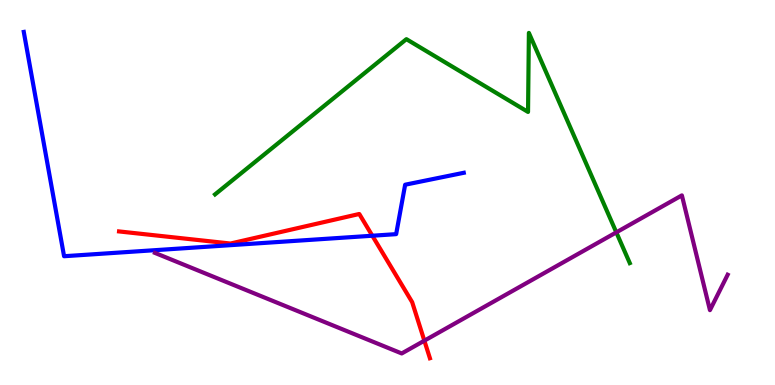[{'lines': ['blue', 'red'], 'intersections': [{'x': 4.8, 'y': 3.88}]}, {'lines': ['green', 'red'], 'intersections': []}, {'lines': ['purple', 'red'], 'intersections': [{'x': 5.48, 'y': 1.15}]}, {'lines': ['blue', 'green'], 'intersections': []}, {'lines': ['blue', 'purple'], 'intersections': []}, {'lines': ['green', 'purple'], 'intersections': [{'x': 7.95, 'y': 3.96}]}]